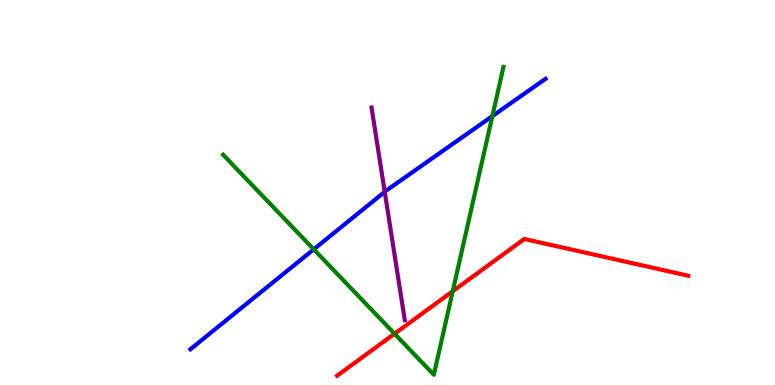[{'lines': ['blue', 'red'], 'intersections': []}, {'lines': ['green', 'red'], 'intersections': [{'x': 5.09, 'y': 1.33}, {'x': 5.84, 'y': 2.43}]}, {'lines': ['purple', 'red'], 'intersections': []}, {'lines': ['blue', 'green'], 'intersections': [{'x': 4.05, 'y': 3.52}, {'x': 6.35, 'y': 6.98}]}, {'lines': ['blue', 'purple'], 'intersections': [{'x': 4.96, 'y': 5.02}]}, {'lines': ['green', 'purple'], 'intersections': []}]